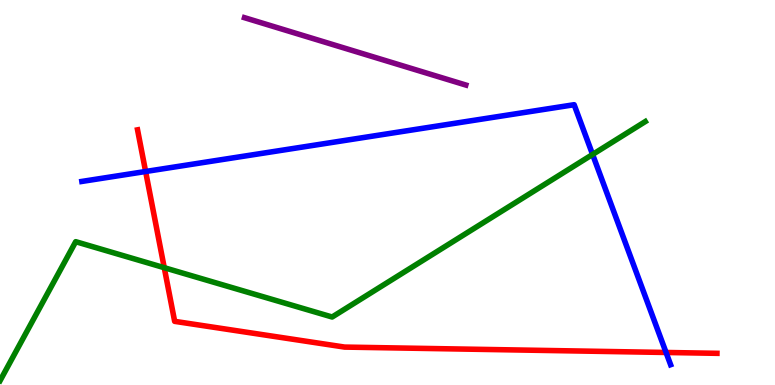[{'lines': ['blue', 'red'], 'intersections': [{'x': 1.88, 'y': 5.55}, {'x': 8.59, 'y': 0.845}]}, {'lines': ['green', 'red'], 'intersections': [{'x': 2.12, 'y': 3.05}]}, {'lines': ['purple', 'red'], 'intersections': []}, {'lines': ['blue', 'green'], 'intersections': [{'x': 7.65, 'y': 5.99}]}, {'lines': ['blue', 'purple'], 'intersections': []}, {'lines': ['green', 'purple'], 'intersections': []}]